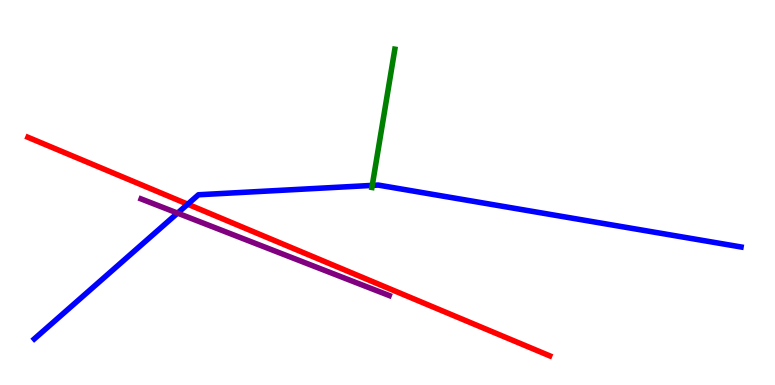[{'lines': ['blue', 'red'], 'intersections': [{'x': 2.42, 'y': 4.7}]}, {'lines': ['green', 'red'], 'intersections': []}, {'lines': ['purple', 'red'], 'intersections': []}, {'lines': ['blue', 'green'], 'intersections': [{'x': 4.8, 'y': 5.18}]}, {'lines': ['blue', 'purple'], 'intersections': [{'x': 2.29, 'y': 4.46}]}, {'lines': ['green', 'purple'], 'intersections': []}]